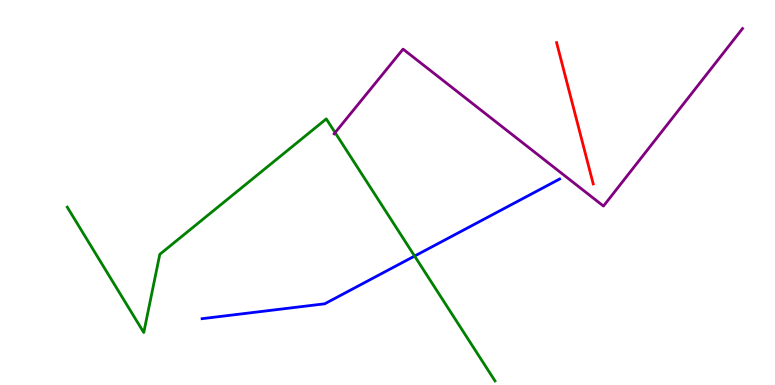[{'lines': ['blue', 'red'], 'intersections': []}, {'lines': ['green', 'red'], 'intersections': []}, {'lines': ['purple', 'red'], 'intersections': []}, {'lines': ['blue', 'green'], 'intersections': [{'x': 5.35, 'y': 3.35}]}, {'lines': ['blue', 'purple'], 'intersections': []}, {'lines': ['green', 'purple'], 'intersections': [{'x': 4.32, 'y': 6.55}]}]